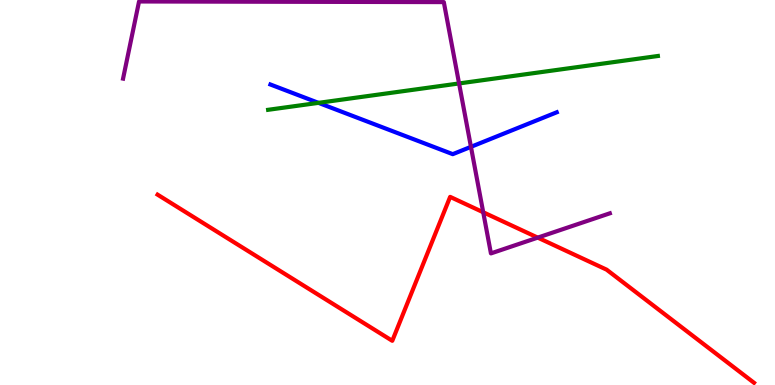[{'lines': ['blue', 'red'], 'intersections': []}, {'lines': ['green', 'red'], 'intersections': []}, {'lines': ['purple', 'red'], 'intersections': [{'x': 6.24, 'y': 4.49}, {'x': 6.94, 'y': 3.83}]}, {'lines': ['blue', 'green'], 'intersections': [{'x': 4.11, 'y': 7.33}]}, {'lines': ['blue', 'purple'], 'intersections': [{'x': 6.08, 'y': 6.19}]}, {'lines': ['green', 'purple'], 'intersections': [{'x': 5.92, 'y': 7.83}]}]